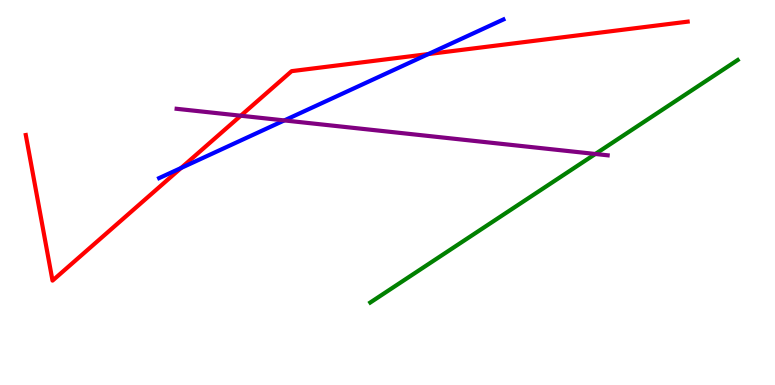[{'lines': ['blue', 'red'], 'intersections': [{'x': 2.34, 'y': 5.64}, {'x': 5.53, 'y': 8.6}]}, {'lines': ['green', 'red'], 'intersections': []}, {'lines': ['purple', 'red'], 'intersections': [{'x': 3.11, 'y': 6.99}]}, {'lines': ['blue', 'green'], 'intersections': []}, {'lines': ['blue', 'purple'], 'intersections': [{'x': 3.67, 'y': 6.87}]}, {'lines': ['green', 'purple'], 'intersections': [{'x': 7.68, 'y': 6.0}]}]